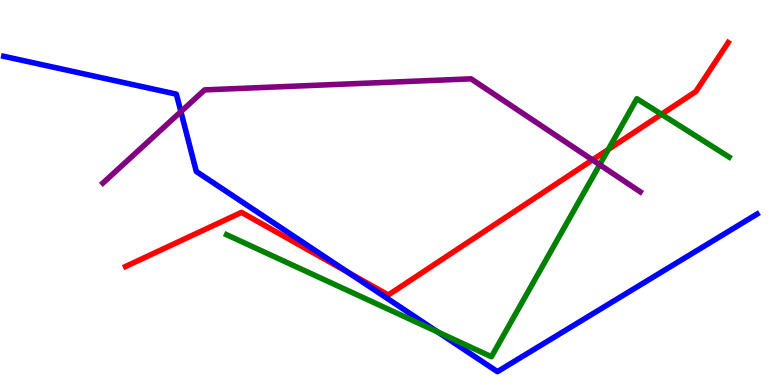[{'lines': ['blue', 'red'], 'intersections': [{'x': 4.49, 'y': 2.93}]}, {'lines': ['green', 'red'], 'intersections': [{'x': 7.85, 'y': 6.12}, {'x': 8.54, 'y': 7.03}]}, {'lines': ['purple', 'red'], 'intersections': [{'x': 7.64, 'y': 5.85}]}, {'lines': ['blue', 'green'], 'intersections': [{'x': 5.65, 'y': 1.38}]}, {'lines': ['blue', 'purple'], 'intersections': [{'x': 2.33, 'y': 7.1}]}, {'lines': ['green', 'purple'], 'intersections': [{'x': 7.74, 'y': 5.72}]}]